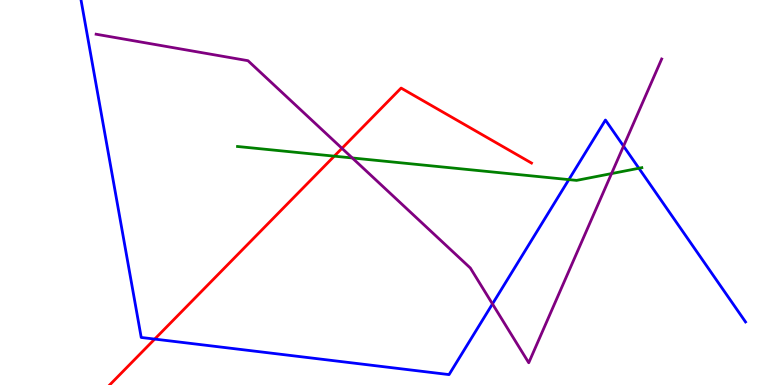[{'lines': ['blue', 'red'], 'intersections': [{'x': 2.0, 'y': 1.19}]}, {'lines': ['green', 'red'], 'intersections': [{'x': 4.31, 'y': 5.94}]}, {'lines': ['purple', 'red'], 'intersections': [{'x': 4.41, 'y': 6.15}]}, {'lines': ['blue', 'green'], 'intersections': [{'x': 7.34, 'y': 5.33}, {'x': 8.24, 'y': 5.63}]}, {'lines': ['blue', 'purple'], 'intersections': [{'x': 6.35, 'y': 2.11}, {'x': 8.05, 'y': 6.2}]}, {'lines': ['green', 'purple'], 'intersections': [{'x': 4.55, 'y': 5.9}, {'x': 7.89, 'y': 5.49}]}]